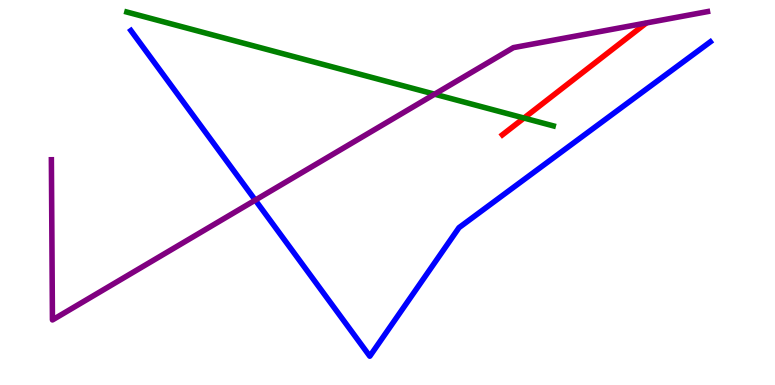[{'lines': ['blue', 'red'], 'intersections': []}, {'lines': ['green', 'red'], 'intersections': [{'x': 6.76, 'y': 6.93}]}, {'lines': ['purple', 'red'], 'intersections': []}, {'lines': ['blue', 'green'], 'intersections': []}, {'lines': ['blue', 'purple'], 'intersections': [{'x': 3.29, 'y': 4.8}]}, {'lines': ['green', 'purple'], 'intersections': [{'x': 5.61, 'y': 7.55}]}]